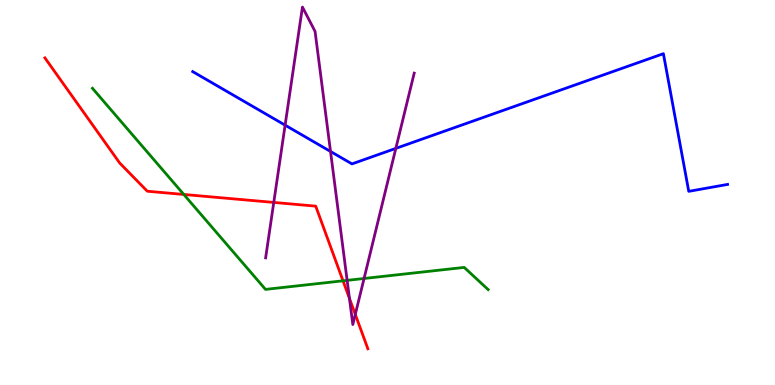[{'lines': ['blue', 'red'], 'intersections': []}, {'lines': ['green', 'red'], 'intersections': [{'x': 2.37, 'y': 4.95}, {'x': 4.43, 'y': 2.71}]}, {'lines': ['purple', 'red'], 'intersections': [{'x': 3.53, 'y': 4.74}, {'x': 4.51, 'y': 2.25}, {'x': 4.58, 'y': 1.83}]}, {'lines': ['blue', 'green'], 'intersections': []}, {'lines': ['blue', 'purple'], 'intersections': [{'x': 3.68, 'y': 6.75}, {'x': 4.26, 'y': 6.07}, {'x': 5.11, 'y': 6.15}]}, {'lines': ['green', 'purple'], 'intersections': [{'x': 4.48, 'y': 2.72}, {'x': 4.7, 'y': 2.77}]}]